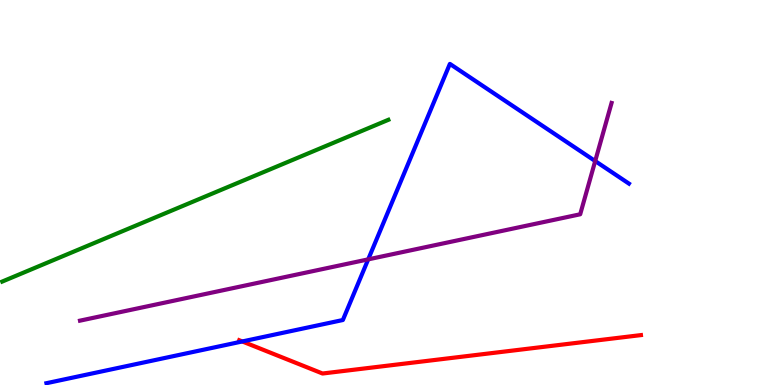[{'lines': ['blue', 'red'], 'intersections': [{'x': 3.13, 'y': 1.13}]}, {'lines': ['green', 'red'], 'intersections': []}, {'lines': ['purple', 'red'], 'intersections': []}, {'lines': ['blue', 'green'], 'intersections': []}, {'lines': ['blue', 'purple'], 'intersections': [{'x': 4.75, 'y': 3.26}, {'x': 7.68, 'y': 5.82}]}, {'lines': ['green', 'purple'], 'intersections': []}]